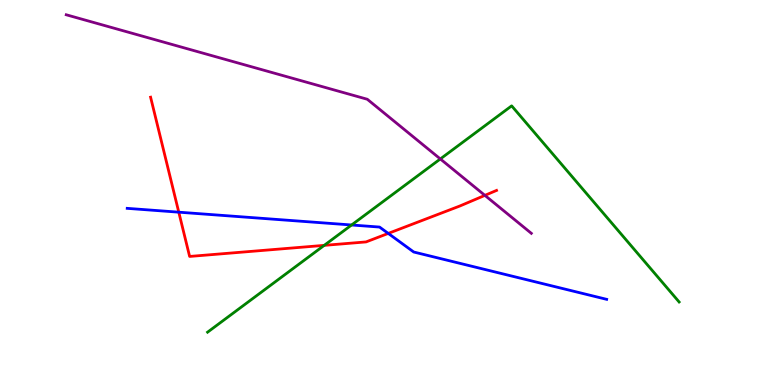[{'lines': ['blue', 'red'], 'intersections': [{'x': 2.31, 'y': 4.49}, {'x': 5.01, 'y': 3.94}]}, {'lines': ['green', 'red'], 'intersections': [{'x': 4.18, 'y': 3.63}]}, {'lines': ['purple', 'red'], 'intersections': [{'x': 6.26, 'y': 4.93}]}, {'lines': ['blue', 'green'], 'intersections': [{'x': 4.54, 'y': 4.16}]}, {'lines': ['blue', 'purple'], 'intersections': []}, {'lines': ['green', 'purple'], 'intersections': [{'x': 5.68, 'y': 5.87}]}]